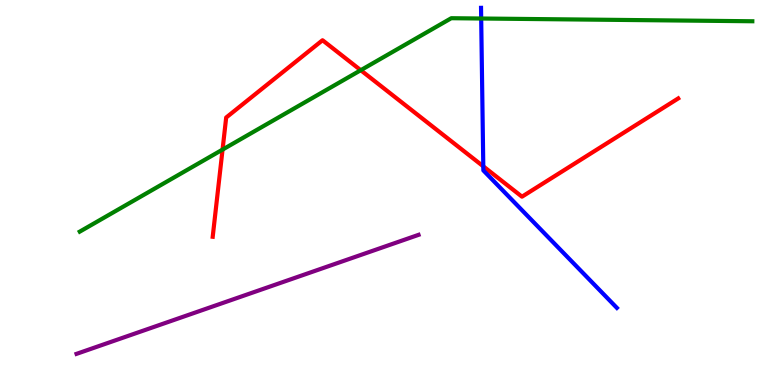[{'lines': ['blue', 'red'], 'intersections': [{'x': 6.24, 'y': 5.68}]}, {'lines': ['green', 'red'], 'intersections': [{'x': 2.87, 'y': 6.11}, {'x': 4.65, 'y': 8.18}]}, {'lines': ['purple', 'red'], 'intersections': []}, {'lines': ['blue', 'green'], 'intersections': [{'x': 6.21, 'y': 9.52}]}, {'lines': ['blue', 'purple'], 'intersections': []}, {'lines': ['green', 'purple'], 'intersections': []}]